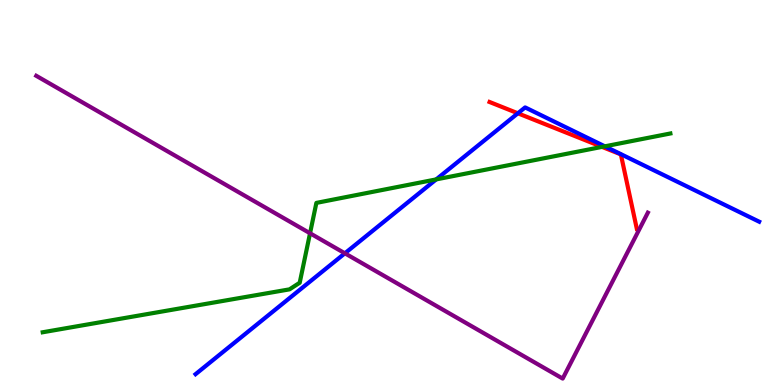[{'lines': ['blue', 'red'], 'intersections': [{'x': 6.68, 'y': 7.06}]}, {'lines': ['green', 'red'], 'intersections': [{'x': 7.77, 'y': 6.18}]}, {'lines': ['purple', 'red'], 'intersections': []}, {'lines': ['blue', 'green'], 'intersections': [{'x': 5.63, 'y': 5.34}, {'x': 7.8, 'y': 6.2}]}, {'lines': ['blue', 'purple'], 'intersections': [{'x': 4.45, 'y': 3.42}]}, {'lines': ['green', 'purple'], 'intersections': [{'x': 4.0, 'y': 3.94}]}]